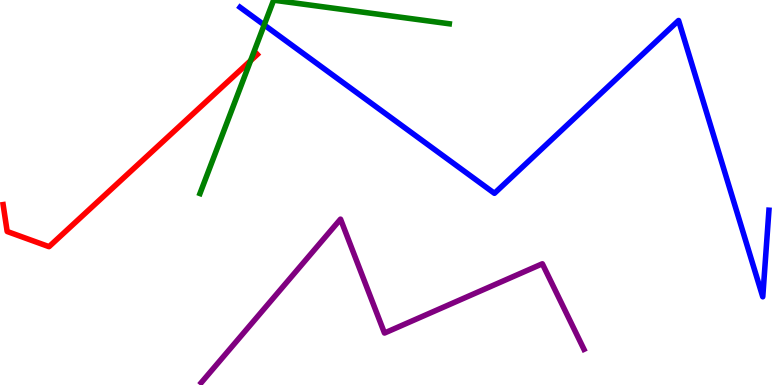[{'lines': ['blue', 'red'], 'intersections': []}, {'lines': ['green', 'red'], 'intersections': [{'x': 3.23, 'y': 8.42}]}, {'lines': ['purple', 'red'], 'intersections': []}, {'lines': ['blue', 'green'], 'intersections': [{'x': 3.41, 'y': 9.35}]}, {'lines': ['blue', 'purple'], 'intersections': []}, {'lines': ['green', 'purple'], 'intersections': []}]